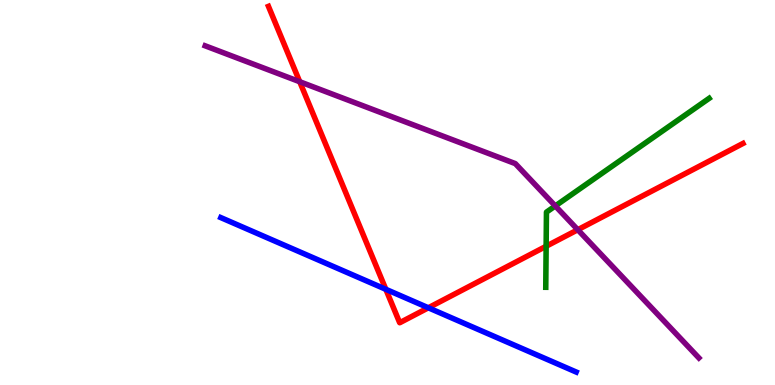[{'lines': ['blue', 'red'], 'intersections': [{'x': 4.98, 'y': 2.49}, {'x': 5.53, 'y': 2.01}]}, {'lines': ['green', 'red'], 'intersections': [{'x': 7.05, 'y': 3.6}]}, {'lines': ['purple', 'red'], 'intersections': [{'x': 3.87, 'y': 7.88}, {'x': 7.46, 'y': 4.03}]}, {'lines': ['blue', 'green'], 'intersections': []}, {'lines': ['blue', 'purple'], 'intersections': []}, {'lines': ['green', 'purple'], 'intersections': [{'x': 7.17, 'y': 4.65}]}]